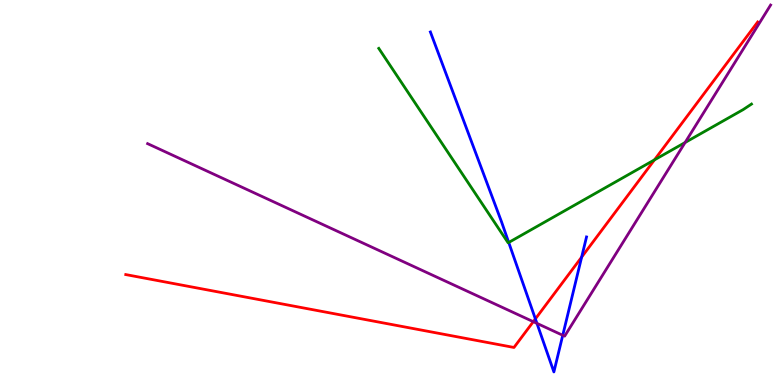[{'lines': ['blue', 'red'], 'intersections': [{'x': 6.91, 'y': 1.72}, {'x': 7.51, 'y': 3.32}]}, {'lines': ['green', 'red'], 'intersections': [{'x': 8.44, 'y': 5.85}]}, {'lines': ['purple', 'red'], 'intersections': [{'x': 6.88, 'y': 1.64}]}, {'lines': ['blue', 'green'], 'intersections': [{'x': 6.56, 'y': 3.7}]}, {'lines': ['blue', 'purple'], 'intersections': [{'x': 6.93, 'y': 1.6}, {'x': 7.26, 'y': 1.29}]}, {'lines': ['green', 'purple'], 'intersections': [{'x': 8.84, 'y': 6.3}]}]